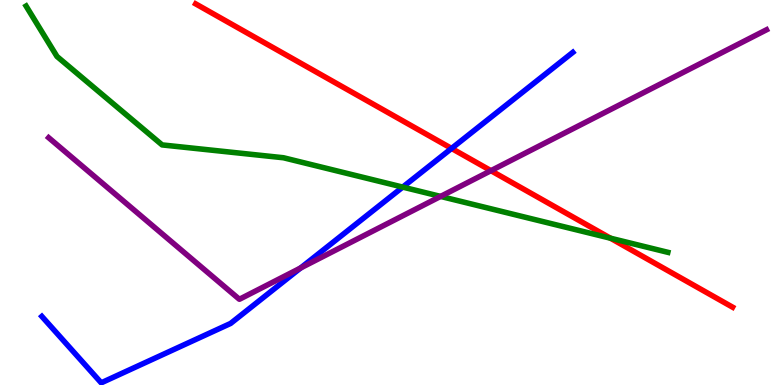[{'lines': ['blue', 'red'], 'intersections': [{'x': 5.83, 'y': 6.14}]}, {'lines': ['green', 'red'], 'intersections': [{'x': 7.88, 'y': 3.81}]}, {'lines': ['purple', 'red'], 'intersections': [{'x': 6.33, 'y': 5.57}]}, {'lines': ['blue', 'green'], 'intersections': [{'x': 5.2, 'y': 5.14}]}, {'lines': ['blue', 'purple'], 'intersections': [{'x': 3.88, 'y': 3.04}]}, {'lines': ['green', 'purple'], 'intersections': [{'x': 5.69, 'y': 4.9}]}]